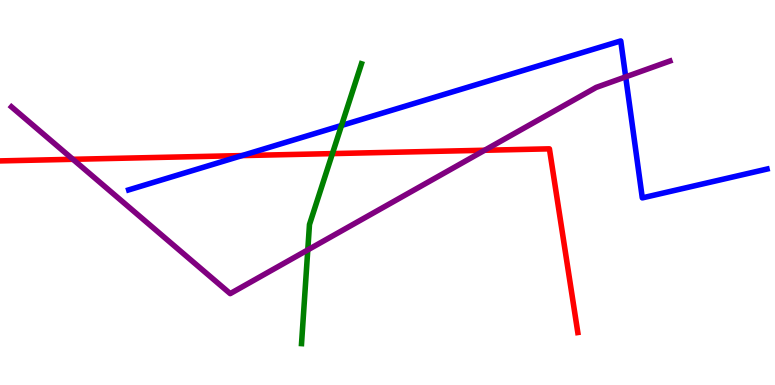[{'lines': ['blue', 'red'], 'intersections': [{'x': 3.12, 'y': 5.96}]}, {'lines': ['green', 'red'], 'intersections': [{'x': 4.29, 'y': 6.01}]}, {'lines': ['purple', 'red'], 'intersections': [{'x': 0.941, 'y': 5.86}, {'x': 6.25, 'y': 6.1}]}, {'lines': ['blue', 'green'], 'intersections': [{'x': 4.41, 'y': 6.74}]}, {'lines': ['blue', 'purple'], 'intersections': [{'x': 8.07, 'y': 8.0}]}, {'lines': ['green', 'purple'], 'intersections': [{'x': 3.97, 'y': 3.51}]}]